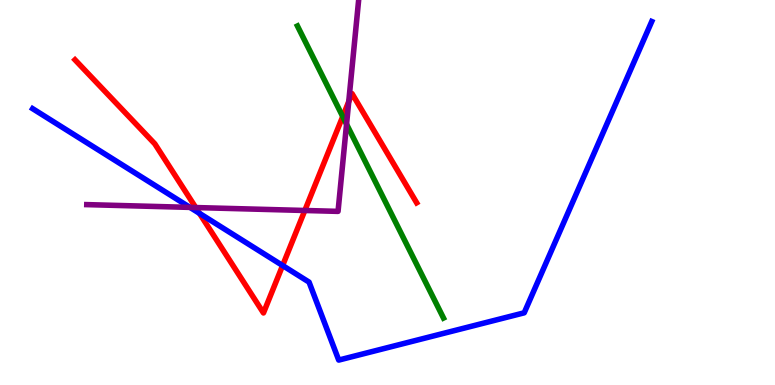[{'lines': ['blue', 'red'], 'intersections': [{'x': 2.57, 'y': 4.46}, {'x': 3.65, 'y': 3.1}]}, {'lines': ['green', 'red'], 'intersections': [{'x': 4.42, 'y': 6.97}]}, {'lines': ['purple', 'red'], 'intersections': [{'x': 2.53, 'y': 4.61}, {'x': 3.93, 'y': 4.53}, {'x': 4.5, 'y': 7.36}]}, {'lines': ['blue', 'green'], 'intersections': []}, {'lines': ['blue', 'purple'], 'intersections': [{'x': 2.45, 'y': 4.61}]}, {'lines': ['green', 'purple'], 'intersections': [{'x': 4.47, 'y': 6.77}]}]